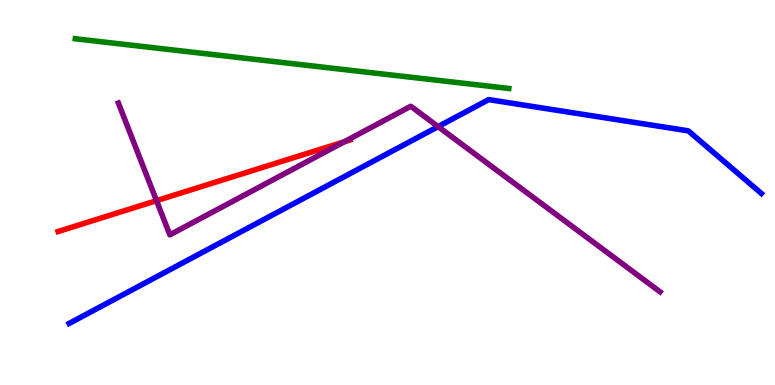[{'lines': ['blue', 'red'], 'intersections': []}, {'lines': ['green', 'red'], 'intersections': []}, {'lines': ['purple', 'red'], 'intersections': [{'x': 2.02, 'y': 4.79}, {'x': 4.44, 'y': 6.32}]}, {'lines': ['blue', 'green'], 'intersections': []}, {'lines': ['blue', 'purple'], 'intersections': [{'x': 5.65, 'y': 6.71}]}, {'lines': ['green', 'purple'], 'intersections': []}]